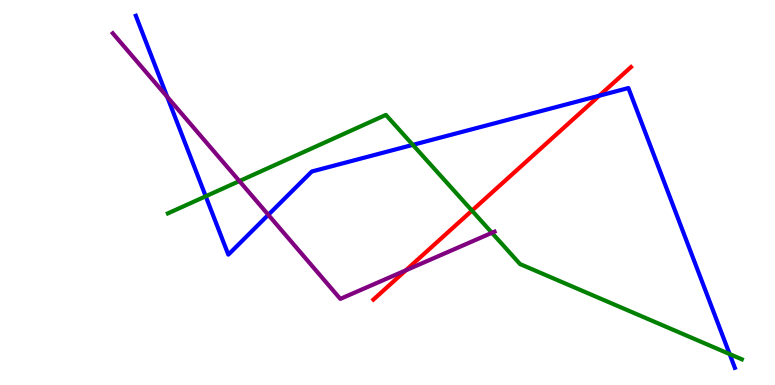[{'lines': ['blue', 'red'], 'intersections': [{'x': 7.73, 'y': 7.51}]}, {'lines': ['green', 'red'], 'intersections': [{'x': 6.09, 'y': 4.53}]}, {'lines': ['purple', 'red'], 'intersections': [{'x': 5.24, 'y': 2.98}]}, {'lines': ['blue', 'green'], 'intersections': [{'x': 2.65, 'y': 4.9}, {'x': 5.33, 'y': 6.24}, {'x': 9.41, 'y': 0.804}]}, {'lines': ['blue', 'purple'], 'intersections': [{'x': 2.16, 'y': 7.49}, {'x': 3.46, 'y': 4.42}]}, {'lines': ['green', 'purple'], 'intersections': [{'x': 3.09, 'y': 5.3}, {'x': 6.35, 'y': 3.95}]}]